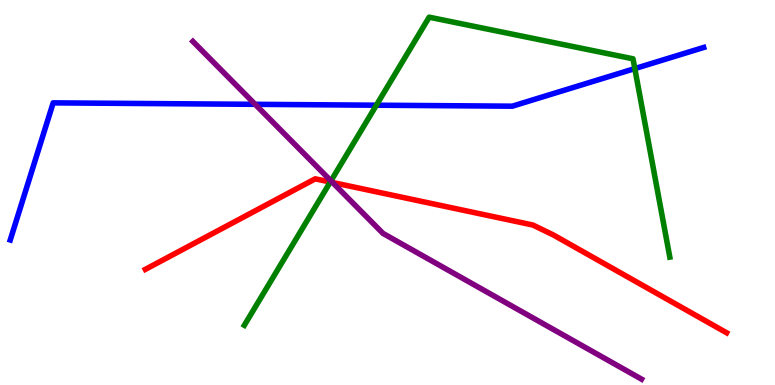[{'lines': ['blue', 'red'], 'intersections': []}, {'lines': ['green', 'red'], 'intersections': [{'x': 4.26, 'y': 5.27}]}, {'lines': ['purple', 'red'], 'intersections': [{'x': 4.29, 'y': 5.26}]}, {'lines': ['blue', 'green'], 'intersections': [{'x': 4.86, 'y': 7.27}, {'x': 8.19, 'y': 8.22}]}, {'lines': ['blue', 'purple'], 'intersections': [{'x': 3.29, 'y': 7.29}]}, {'lines': ['green', 'purple'], 'intersections': [{'x': 4.27, 'y': 5.3}]}]